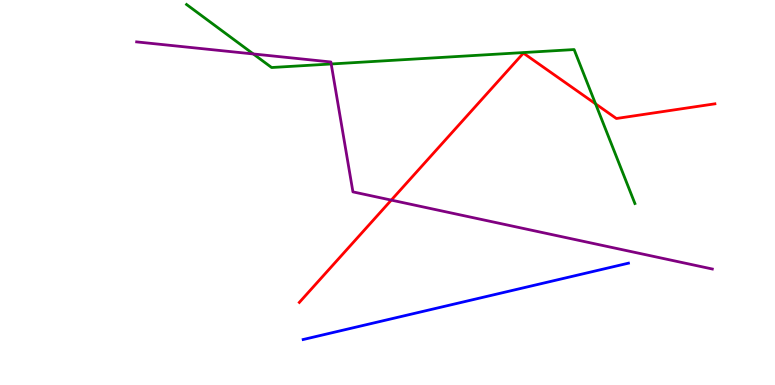[{'lines': ['blue', 'red'], 'intersections': []}, {'lines': ['green', 'red'], 'intersections': [{'x': 7.68, 'y': 7.3}]}, {'lines': ['purple', 'red'], 'intersections': [{'x': 5.05, 'y': 4.8}]}, {'lines': ['blue', 'green'], 'intersections': []}, {'lines': ['blue', 'purple'], 'intersections': []}, {'lines': ['green', 'purple'], 'intersections': [{'x': 3.27, 'y': 8.6}, {'x': 4.27, 'y': 8.34}]}]